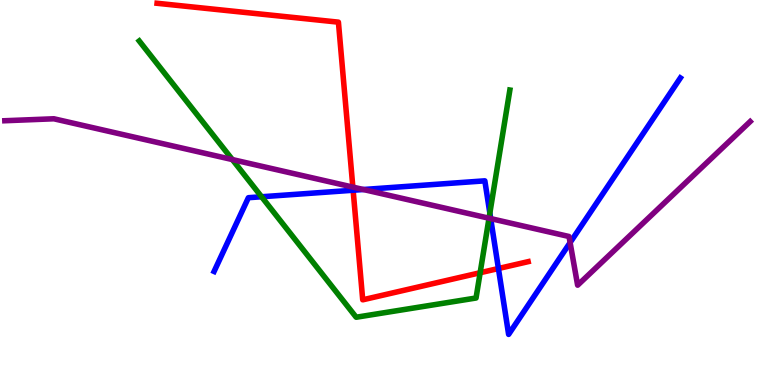[{'lines': ['blue', 'red'], 'intersections': [{'x': 4.56, 'y': 5.06}, {'x': 6.43, 'y': 3.03}]}, {'lines': ['green', 'red'], 'intersections': [{'x': 6.2, 'y': 2.92}]}, {'lines': ['purple', 'red'], 'intersections': [{'x': 4.55, 'y': 5.14}]}, {'lines': ['blue', 'green'], 'intersections': [{'x': 3.38, 'y': 4.89}, {'x': 6.32, 'y': 4.46}]}, {'lines': ['blue', 'purple'], 'intersections': [{'x': 4.69, 'y': 5.08}, {'x': 6.33, 'y': 4.32}, {'x': 7.36, 'y': 3.7}]}, {'lines': ['green', 'purple'], 'intersections': [{'x': 3.0, 'y': 5.86}, {'x': 6.31, 'y': 4.33}]}]